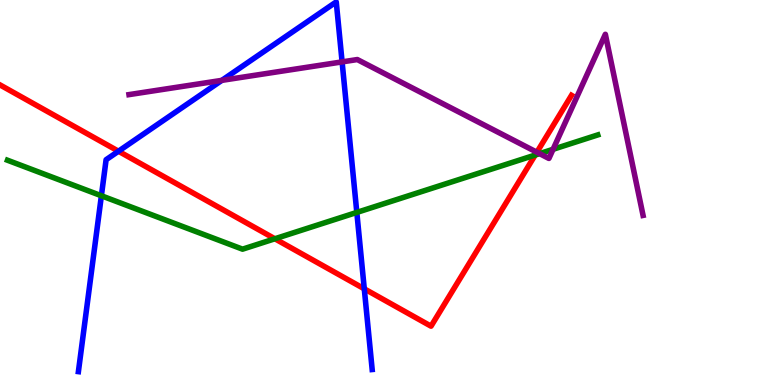[{'lines': ['blue', 'red'], 'intersections': [{'x': 1.53, 'y': 6.07}, {'x': 4.7, 'y': 2.5}]}, {'lines': ['green', 'red'], 'intersections': [{'x': 3.55, 'y': 3.8}, {'x': 6.91, 'y': 5.97}]}, {'lines': ['purple', 'red'], 'intersections': [{'x': 6.93, 'y': 6.05}]}, {'lines': ['blue', 'green'], 'intersections': [{'x': 1.31, 'y': 4.92}, {'x': 4.6, 'y': 4.48}]}, {'lines': ['blue', 'purple'], 'intersections': [{'x': 2.86, 'y': 7.91}, {'x': 4.41, 'y': 8.39}]}, {'lines': ['green', 'purple'], 'intersections': [{'x': 6.96, 'y': 6.01}, {'x': 7.14, 'y': 6.12}]}]